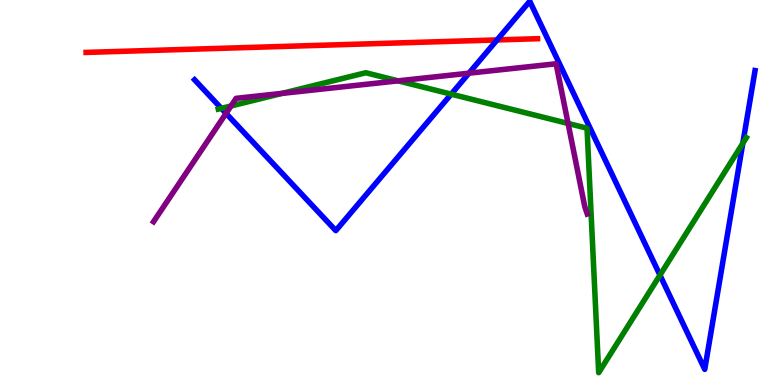[{'lines': ['blue', 'red'], 'intersections': [{'x': 6.41, 'y': 8.96}]}, {'lines': ['green', 'red'], 'intersections': []}, {'lines': ['purple', 'red'], 'intersections': []}, {'lines': ['blue', 'green'], 'intersections': [{'x': 2.86, 'y': 7.19}, {'x': 5.82, 'y': 7.55}, {'x': 8.52, 'y': 2.85}, {'x': 9.58, 'y': 6.28}]}, {'lines': ['blue', 'purple'], 'intersections': [{'x': 2.92, 'y': 7.05}, {'x': 6.05, 'y': 8.1}]}, {'lines': ['green', 'purple'], 'intersections': [{'x': 2.98, 'y': 7.25}, {'x': 3.64, 'y': 7.57}, {'x': 5.14, 'y': 7.9}, {'x': 7.33, 'y': 6.79}]}]